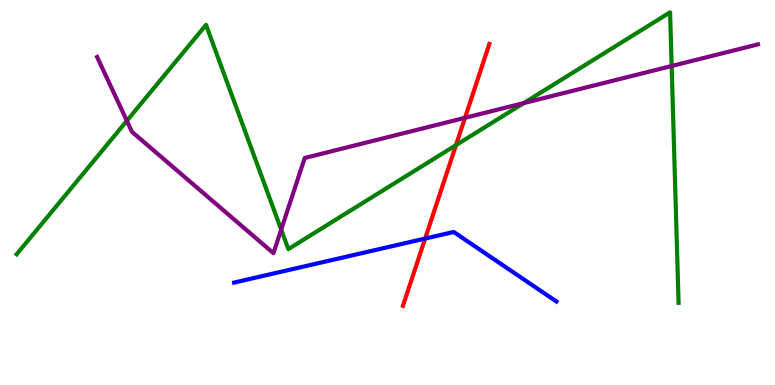[{'lines': ['blue', 'red'], 'intersections': [{'x': 5.49, 'y': 3.8}]}, {'lines': ['green', 'red'], 'intersections': [{'x': 5.88, 'y': 6.23}]}, {'lines': ['purple', 'red'], 'intersections': [{'x': 6.0, 'y': 6.94}]}, {'lines': ['blue', 'green'], 'intersections': []}, {'lines': ['blue', 'purple'], 'intersections': []}, {'lines': ['green', 'purple'], 'intersections': [{'x': 1.64, 'y': 6.86}, {'x': 3.63, 'y': 4.04}, {'x': 6.76, 'y': 7.32}, {'x': 8.67, 'y': 8.29}]}]